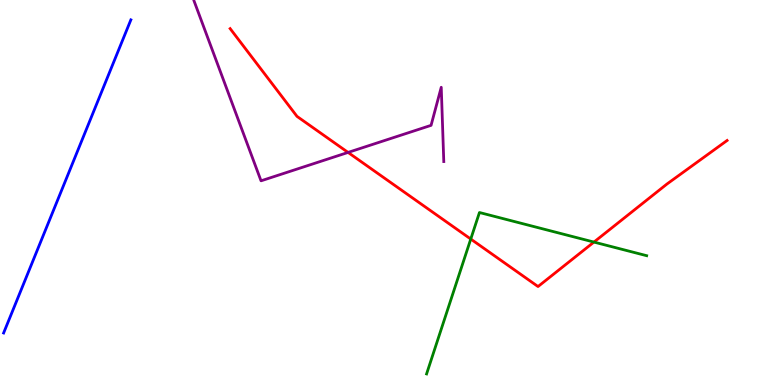[{'lines': ['blue', 'red'], 'intersections': []}, {'lines': ['green', 'red'], 'intersections': [{'x': 6.07, 'y': 3.79}, {'x': 7.66, 'y': 3.71}]}, {'lines': ['purple', 'red'], 'intersections': [{'x': 4.49, 'y': 6.04}]}, {'lines': ['blue', 'green'], 'intersections': []}, {'lines': ['blue', 'purple'], 'intersections': []}, {'lines': ['green', 'purple'], 'intersections': []}]